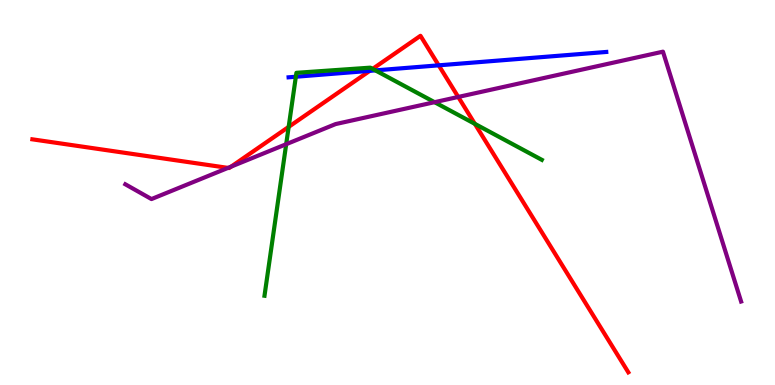[{'lines': ['blue', 'red'], 'intersections': [{'x': 4.77, 'y': 8.16}, {'x': 5.66, 'y': 8.3}]}, {'lines': ['green', 'red'], 'intersections': [{'x': 3.72, 'y': 6.7}, {'x': 4.81, 'y': 8.21}, {'x': 6.13, 'y': 6.78}]}, {'lines': ['purple', 'red'], 'intersections': [{'x': 2.94, 'y': 5.64}, {'x': 2.98, 'y': 5.67}, {'x': 5.91, 'y': 7.48}]}, {'lines': ['blue', 'green'], 'intersections': [{'x': 3.82, 'y': 8.01}, {'x': 4.84, 'y': 8.17}]}, {'lines': ['blue', 'purple'], 'intersections': []}, {'lines': ['green', 'purple'], 'intersections': [{'x': 3.69, 'y': 6.25}, {'x': 5.61, 'y': 7.35}]}]